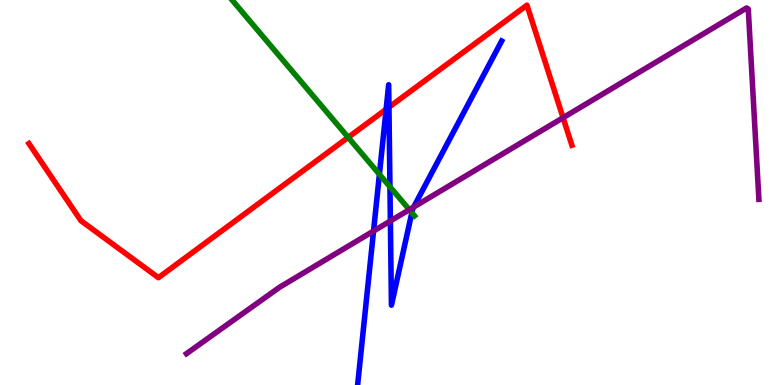[{'lines': ['blue', 'red'], 'intersections': [{'x': 4.98, 'y': 7.16}, {'x': 5.02, 'y': 7.22}]}, {'lines': ['green', 'red'], 'intersections': [{'x': 4.49, 'y': 6.43}]}, {'lines': ['purple', 'red'], 'intersections': [{'x': 7.27, 'y': 6.94}]}, {'lines': ['blue', 'green'], 'intersections': [{'x': 4.9, 'y': 5.47}, {'x': 5.03, 'y': 5.15}, {'x': 5.31, 'y': 4.48}]}, {'lines': ['blue', 'purple'], 'intersections': [{'x': 4.82, 'y': 4.0}, {'x': 5.04, 'y': 4.26}, {'x': 5.34, 'y': 4.62}]}, {'lines': ['green', 'purple'], 'intersections': [{'x': 5.28, 'y': 4.55}]}]